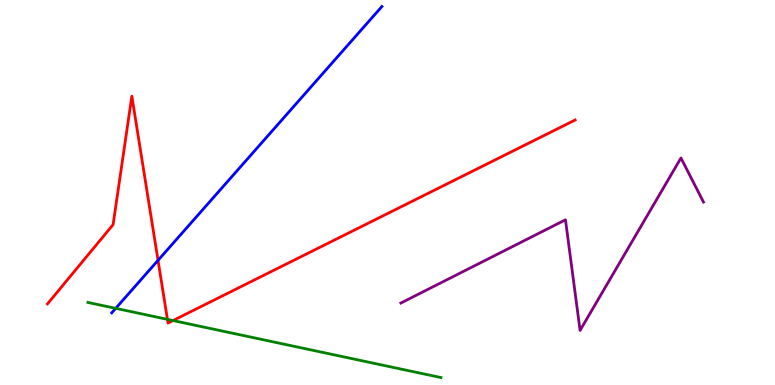[{'lines': ['blue', 'red'], 'intersections': [{'x': 2.04, 'y': 3.24}]}, {'lines': ['green', 'red'], 'intersections': [{'x': 2.16, 'y': 1.7}, {'x': 2.23, 'y': 1.67}]}, {'lines': ['purple', 'red'], 'intersections': []}, {'lines': ['blue', 'green'], 'intersections': [{'x': 1.49, 'y': 1.99}]}, {'lines': ['blue', 'purple'], 'intersections': []}, {'lines': ['green', 'purple'], 'intersections': []}]